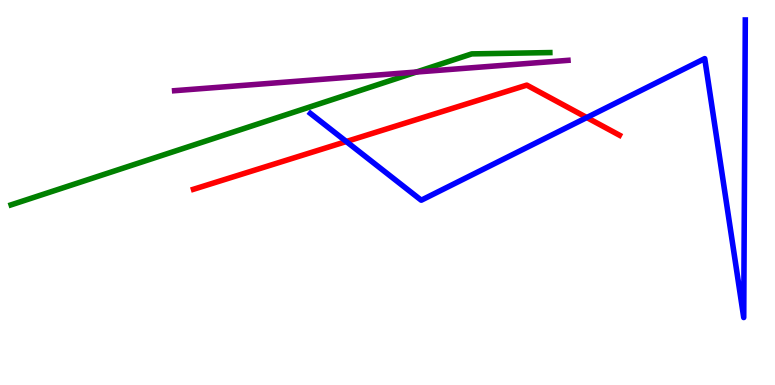[{'lines': ['blue', 'red'], 'intersections': [{'x': 4.47, 'y': 6.32}, {'x': 7.57, 'y': 6.95}]}, {'lines': ['green', 'red'], 'intersections': []}, {'lines': ['purple', 'red'], 'intersections': []}, {'lines': ['blue', 'green'], 'intersections': []}, {'lines': ['blue', 'purple'], 'intersections': []}, {'lines': ['green', 'purple'], 'intersections': [{'x': 5.37, 'y': 8.13}]}]